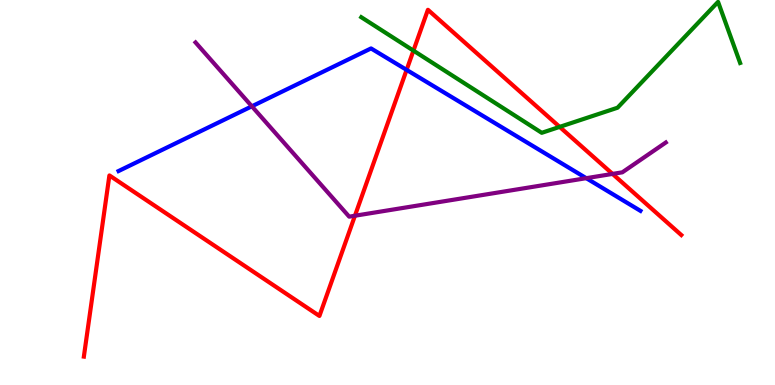[{'lines': ['blue', 'red'], 'intersections': [{'x': 5.25, 'y': 8.18}]}, {'lines': ['green', 'red'], 'intersections': [{'x': 5.33, 'y': 8.69}, {'x': 7.22, 'y': 6.7}]}, {'lines': ['purple', 'red'], 'intersections': [{'x': 4.58, 'y': 4.4}, {'x': 7.9, 'y': 5.48}]}, {'lines': ['blue', 'green'], 'intersections': []}, {'lines': ['blue', 'purple'], 'intersections': [{'x': 3.25, 'y': 7.24}, {'x': 7.56, 'y': 5.37}]}, {'lines': ['green', 'purple'], 'intersections': []}]